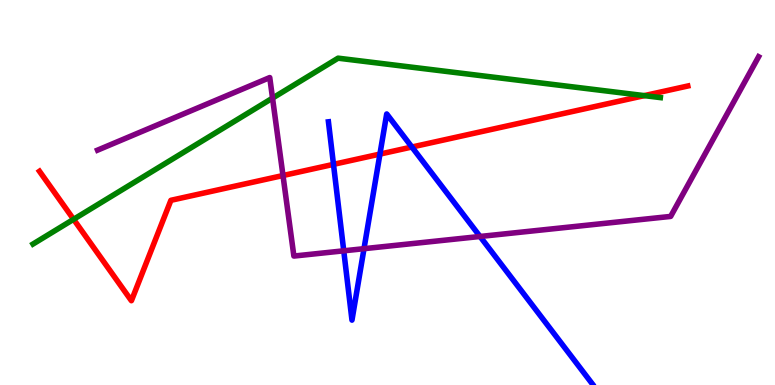[{'lines': ['blue', 'red'], 'intersections': [{'x': 4.3, 'y': 5.73}, {'x': 4.9, 'y': 6.0}, {'x': 5.31, 'y': 6.18}]}, {'lines': ['green', 'red'], 'intersections': [{'x': 0.949, 'y': 4.3}, {'x': 8.31, 'y': 7.52}]}, {'lines': ['purple', 'red'], 'intersections': [{'x': 3.65, 'y': 5.44}]}, {'lines': ['blue', 'green'], 'intersections': []}, {'lines': ['blue', 'purple'], 'intersections': [{'x': 4.44, 'y': 3.49}, {'x': 4.7, 'y': 3.54}, {'x': 6.19, 'y': 3.86}]}, {'lines': ['green', 'purple'], 'intersections': [{'x': 3.52, 'y': 7.45}]}]